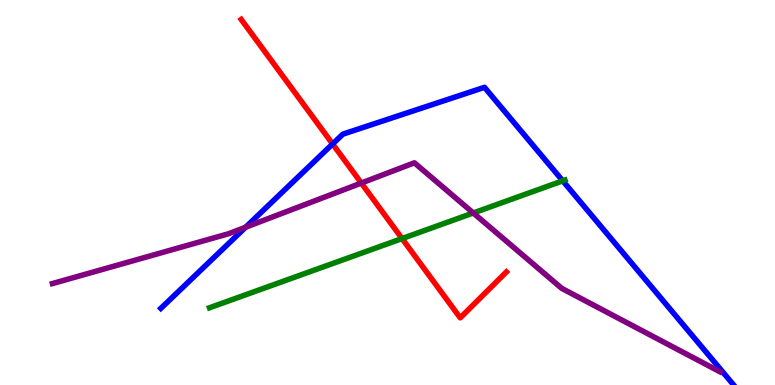[{'lines': ['blue', 'red'], 'intersections': [{'x': 4.29, 'y': 6.26}]}, {'lines': ['green', 'red'], 'intersections': [{'x': 5.19, 'y': 3.8}]}, {'lines': ['purple', 'red'], 'intersections': [{'x': 4.66, 'y': 5.25}]}, {'lines': ['blue', 'green'], 'intersections': [{'x': 7.26, 'y': 5.3}]}, {'lines': ['blue', 'purple'], 'intersections': [{'x': 3.17, 'y': 4.1}]}, {'lines': ['green', 'purple'], 'intersections': [{'x': 6.11, 'y': 4.47}]}]